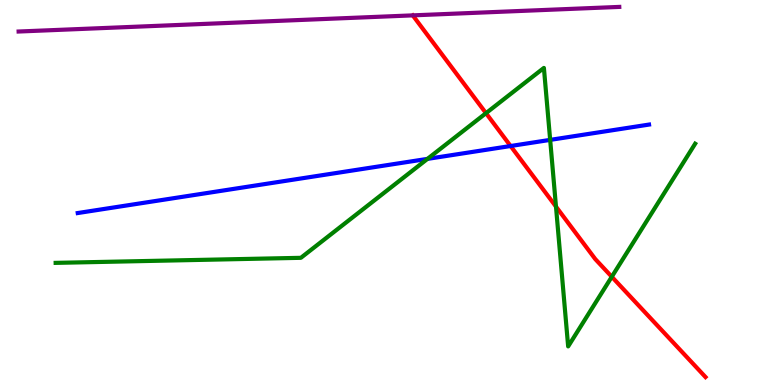[{'lines': ['blue', 'red'], 'intersections': [{'x': 6.59, 'y': 6.21}]}, {'lines': ['green', 'red'], 'intersections': [{'x': 6.27, 'y': 7.06}, {'x': 7.17, 'y': 4.63}, {'x': 7.89, 'y': 2.81}]}, {'lines': ['purple', 'red'], 'intersections': []}, {'lines': ['blue', 'green'], 'intersections': [{'x': 5.52, 'y': 5.87}, {'x': 7.1, 'y': 6.37}]}, {'lines': ['blue', 'purple'], 'intersections': []}, {'lines': ['green', 'purple'], 'intersections': []}]